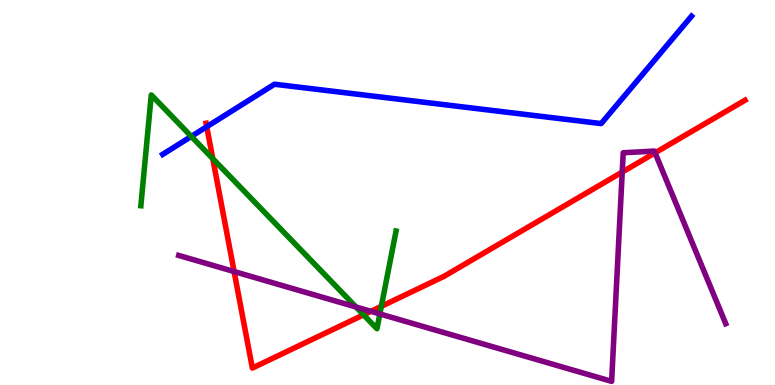[{'lines': ['blue', 'red'], 'intersections': [{'x': 2.67, 'y': 6.71}]}, {'lines': ['green', 'red'], 'intersections': [{'x': 2.75, 'y': 5.88}, {'x': 4.69, 'y': 1.82}, {'x': 4.92, 'y': 2.04}]}, {'lines': ['purple', 'red'], 'intersections': [{'x': 3.02, 'y': 2.95}, {'x': 4.79, 'y': 1.91}, {'x': 8.03, 'y': 5.53}, {'x': 8.45, 'y': 6.03}]}, {'lines': ['blue', 'green'], 'intersections': [{'x': 2.47, 'y': 6.46}]}, {'lines': ['blue', 'purple'], 'intersections': []}, {'lines': ['green', 'purple'], 'intersections': [{'x': 4.59, 'y': 2.03}, {'x': 4.9, 'y': 1.85}]}]